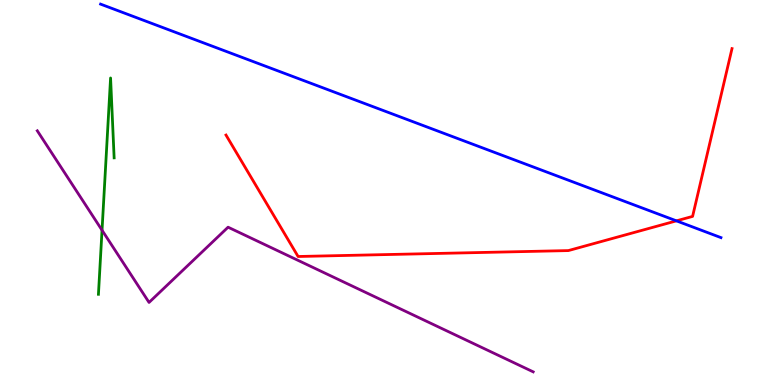[{'lines': ['blue', 'red'], 'intersections': [{'x': 8.73, 'y': 4.26}]}, {'lines': ['green', 'red'], 'intersections': []}, {'lines': ['purple', 'red'], 'intersections': []}, {'lines': ['blue', 'green'], 'intersections': []}, {'lines': ['blue', 'purple'], 'intersections': []}, {'lines': ['green', 'purple'], 'intersections': [{'x': 1.32, 'y': 4.02}]}]